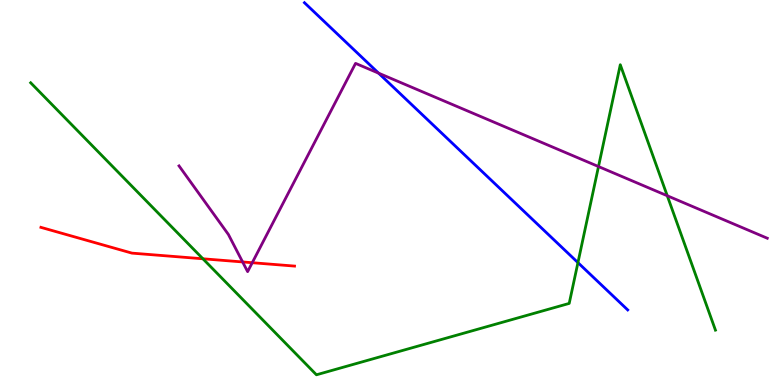[{'lines': ['blue', 'red'], 'intersections': []}, {'lines': ['green', 'red'], 'intersections': [{'x': 2.62, 'y': 3.28}]}, {'lines': ['purple', 'red'], 'intersections': [{'x': 3.13, 'y': 3.2}, {'x': 3.25, 'y': 3.18}]}, {'lines': ['blue', 'green'], 'intersections': [{'x': 7.46, 'y': 3.18}]}, {'lines': ['blue', 'purple'], 'intersections': [{'x': 4.89, 'y': 8.1}]}, {'lines': ['green', 'purple'], 'intersections': [{'x': 7.72, 'y': 5.67}, {'x': 8.61, 'y': 4.92}]}]